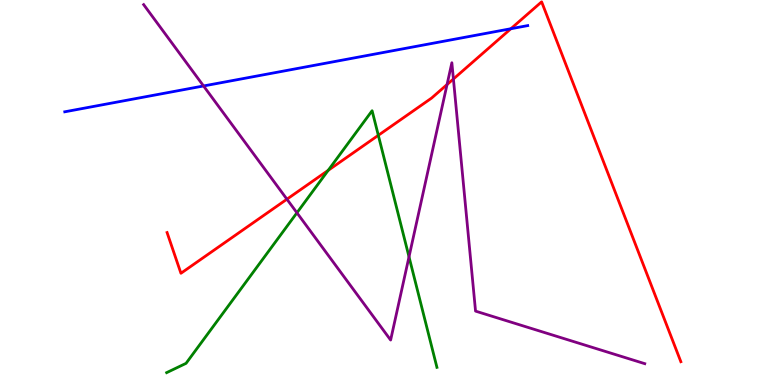[{'lines': ['blue', 'red'], 'intersections': [{'x': 6.59, 'y': 9.25}]}, {'lines': ['green', 'red'], 'intersections': [{'x': 4.23, 'y': 5.58}, {'x': 4.88, 'y': 6.49}]}, {'lines': ['purple', 'red'], 'intersections': [{'x': 3.7, 'y': 4.83}, {'x': 5.77, 'y': 7.8}, {'x': 5.85, 'y': 7.95}]}, {'lines': ['blue', 'green'], 'intersections': []}, {'lines': ['blue', 'purple'], 'intersections': [{'x': 2.63, 'y': 7.77}]}, {'lines': ['green', 'purple'], 'intersections': [{'x': 3.83, 'y': 4.47}, {'x': 5.28, 'y': 3.33}]}]